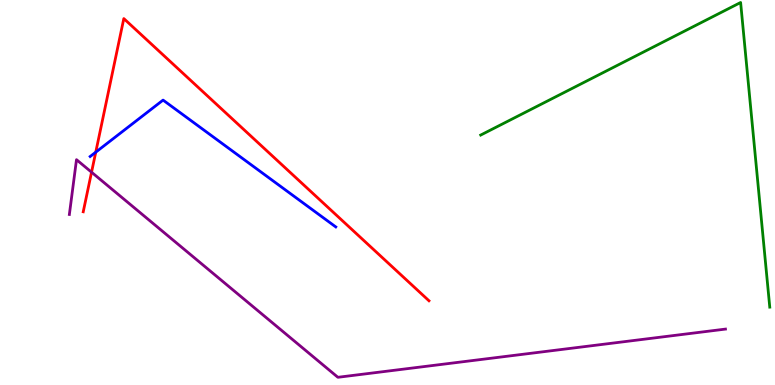[{'lines': ['blue', 'red'], 'intersections': [{'x': 1.24, 'y': 6.05}]}, {'lines': ['green', 'red'], 'intersections': []}, {'lines': ['purple', 'red'], 'intersections': [{'x': 1.18, 'y': 5.53}]}, {'lines': ['blue', 'green'], 'intersections': []}, {'lines': ['blue', 'purple'], 'intersections': []}, {'lines': ['green', 'purple'], 'intersections': []}]